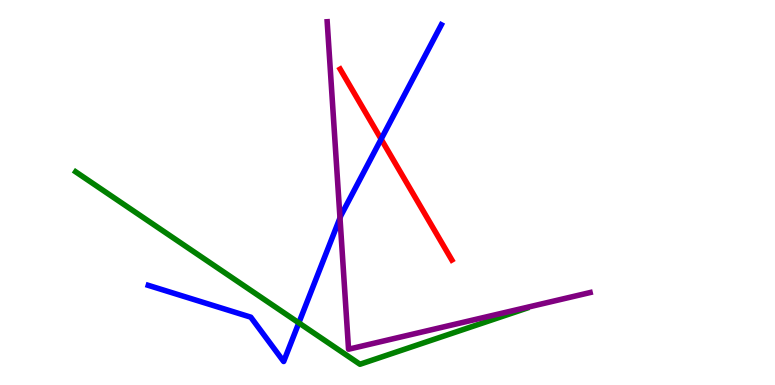[{'lines': ['blue', 'red'], 'intersections': [{'x': 4.92, 'y': 6.39}]}, {'lines': ['green', 'red'], 'intersections': []}, {'lines': ['purple', 'red'], 'intersections': []}, {'lines': ['blue', 'green'], 'intersections': [{'x': 3.86, 'y': 1.61}]}, {'lines': ['blue', 'purple'], 'intersections': [{'x': 4.39, 'y': 4.34}]}, {'lines': ['green', 'purple'], 'intersections': []}]